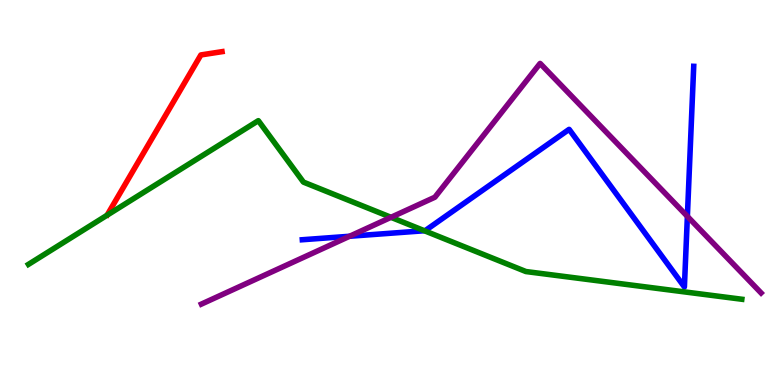[{'lines': ['blue', 'red'], 'intersections': []}, {'lines': ['green', 'red'], 'intersections': []}, {'lines': ['purple', 'red'], 'intersections': []}, {'lines': ['blue', 'green'], 'intersections': [{'x': 5.48, 'y': 4.01}]}, {'lines': ['blue', 'purple'], 'intersections': [{'x': 4.51, 'y': 3.86}, {'x': 8.87, 'y': 4.38}]}, {'lines': ['green', 'purple'], 'intersections': [{'x': 5.05, 'y': 4.36}]}]